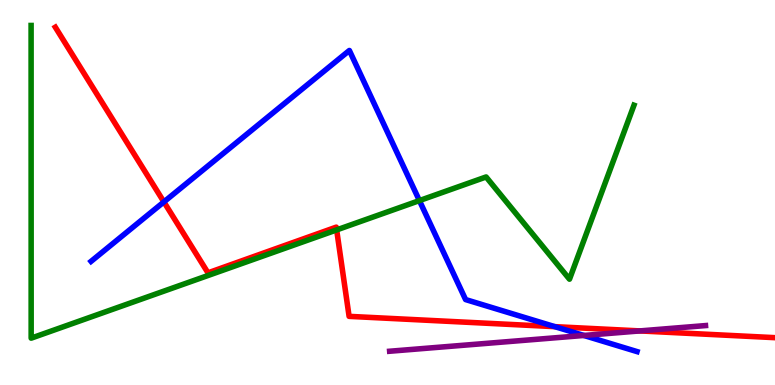[{'lines': ['blue', 'red'], 'intersections': [{'x': 2.11, 'y': 4.76}, {'x': 7.16, 'y': 1.52}]}, {'lines': ['green', 'red'], 'intersections': [{'x': 4.34, 'y': 4.03}]}, {'lines': ['purple', 'red'], 'intersections': [{'x': 8.26, 'y': 1.4}]}, {'lines': ['blue', 'green'], 'intersections': [{'x': 5.41, 'y': 4.79}]}, {'lines': ['blue', 'purple'], 'intersections': [{'x': 7.53, 'y': 1.29}]}, {'lines': ['green', 'purple'], 'intersections': []}]